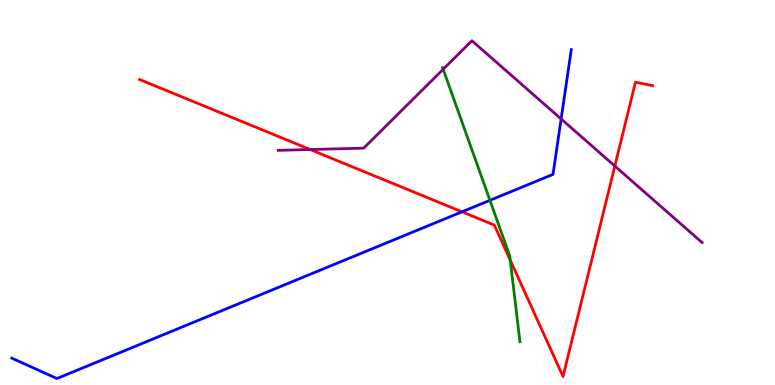[{'lines': ['blue', 'red'], 'intersections': [{'x': 5.96, 'y': 4.5}]}, {'lines': ['green', 'red'], 'intersections': [{'x': 6.58, 'y': 3.24}]}, {'lines': ['purple', 'red'], 'intersections': [{'x': 4.0, 'y': 6.12}, {'x': 7.93, 'y': 5.69}]}, {'lines': ['blue', 'green'], 'intersections': [{'x': 6.32, 'y': 4.8}]}, {'lines': ['blue', 'purple'], 'intersections': [{'x': 7.24, 'y': 6.91}]}, {'lines': ['green', 'purple'], 'intersections': [{'x': 5.72, 'y': 8.2}]}]